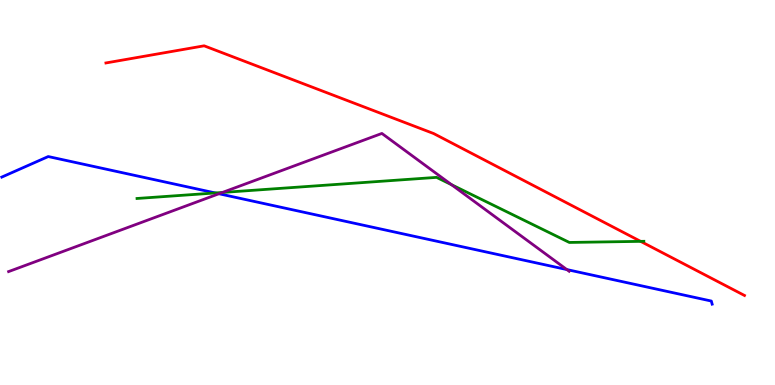[{'lines': ['blue', 'red'], 'intersections': []}, {'lines': ['green', 'red'], 'intersections': [{'x': 8.27, 'y': 3.73}]}, {'lines': ['purple', 'red'], 'intersections': []}, {'lines': ['blue', 'green'], 'intersections': [{'x': 2.78, 'y': 4.99}]}, {'lines': ['blue', 'purple'], 'intersections': [{'x': 2.83, 'y': 4.97}, {'x': 7.31, 'y': 3.0}]}, {'lines': ['green', 'purple'], 'intersections': [{'x': 2.87, 'y': 5.0}, {'x': 5.83, 'y': 5.2}]}]